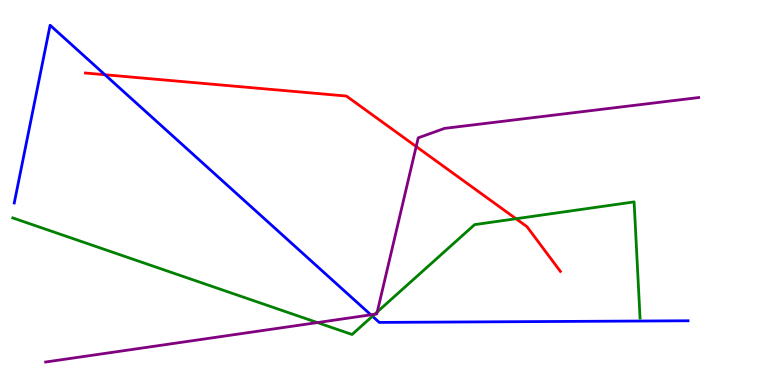[{'lines': ['blue', 'red'], 'intersections': [{'x': 1.35, 'y': 8.06}]}, {'lines': ['green', 'red'], 'intersections': [{'x': 6.66, 'y': 4.32}]}, {'lines': ['purple', 'red'], 'intersections': [{'x': 5.37, 'y': 6.19}]}, {'lines': ['blue', 'green'], 'intersections': [{'x': 4.81, 'y': 1.79}]}, {'lines': ['blue', 'purple'], 'intersections': [{'x': 4.79, 'y': 1.82}]}, {'lines': ['green', 'purple'], 'intersections': [{'x': 4.1, 'y': 1.62}, {'x': 4.83, 'y': 1.84}, {'x': 4.87, 'y': 1.9}]}]